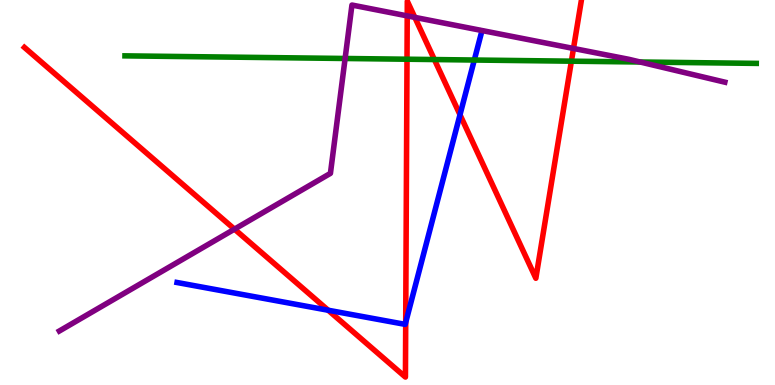[{'lines': ['blue', 'red'], 'intersections': [{'x': 4.23, 'y': 1.94}, {'x': 5.23, 'y': 1.62}, {'x': 5.94, 'y': 7.02}]}, {'lines': ['green', 'red'], 'intersections': [{'x': 5.25, 'y': 8.46}, {'x': 5.6, 'y': 8.45}, {'x': 7.37, 'y': 8.41}]}, {'lines': ['purple', 'red'], 'intersections': [{'x': 3.03, 'y': 4.05}, {'x': 5.25, 'y': 9.59}, {'x': 5.35, 'y': 9.55}, {'x': 7.4, 'y': 8.74}]}, {'lines': ['blue', 'green'], 'intersections': [{'x': 6.12, 'y': 8.44}]}, {'lines': ['blue', 'purple'], 'intersections': []}, {'lines': ['green', 'purple'], 'intersections': [{'x': 4.45, 'y': 8.48}, {'x': 8.26, 'y': 8.39}]}]